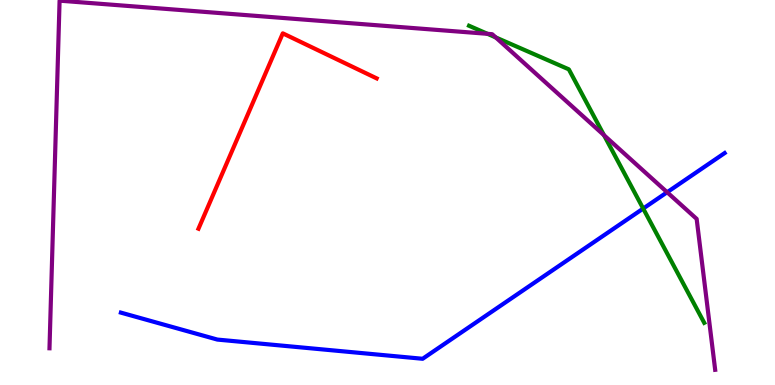[{'lines': ['blue', 'red'], 'intersections': []}, {'lines': ['green', 'red'], 'intersections': []}, {'lines': ['purple', 'red'], 'intersections': []}, {'lines': ['blue', 'green'], 'intersections': [{'x': 8.3, 'y': 4.58}]}, {'lines': ['blue', 'purple'], 'intersections': [{'x': 8.61, 'y': 5.01}]}, {'lines': ['green', 'purple'], 'intersections': [{'x': 6.29, 'y': 9.12}, {'x': 6.4, 'y': 9.03}, {'x': 7.79, 'y': 6.49}]}]